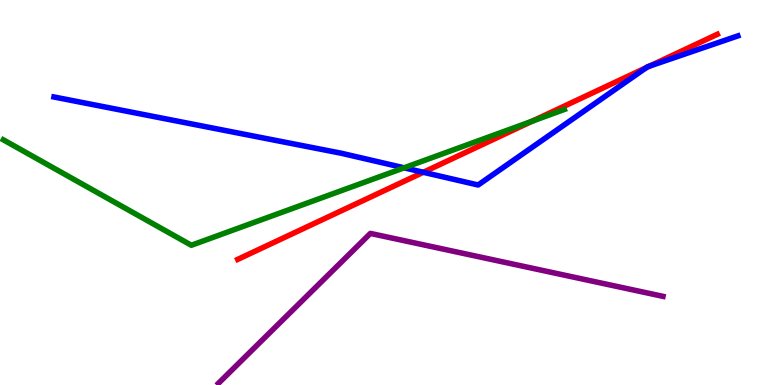[{'lines': ['blue', 'red'], 'intersections': [{'x': 5.46, 'y': 5.53}, {'x': 8.34, 'y': 8.24}, {'x': 8.38, 'y': 8.28}]}, {'lines': ['green', 'red'], 'intersections': [{'x': 6.87, 'y': 6.85}]}, {'lines': ['purple', 'red'], 'intersections': []}, {'lines': ['blue', 'green'], 'intersections': [{'x': 5.21, 'y': 5.64}]}, {'lines': ['blue', 'purple'], 'intersections': []}, {'lines': ['green', 'purple'], 'intersections': []}]